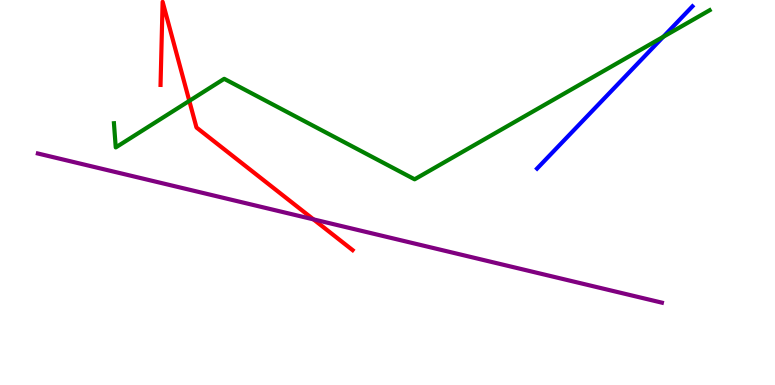[{'lines': ['blue', 'red'], 'intersections': []}, {'lines': ['green', 'red'], 'intersections': [{'x': 2.44, 'y': 7.38}]}, {'lines': ['purple', 'red'], 'intersections': [{'x': 4.04, 'y': 4.3}]}, {'lines': ['blue', 'green'], 'intersections': [{'x': 8.56, 'y': 9.04}]}, {'lines': ['blue', 'purple'], 'intersections': []}, {'lines': ['green', 'purple'], 'intersections': []}]